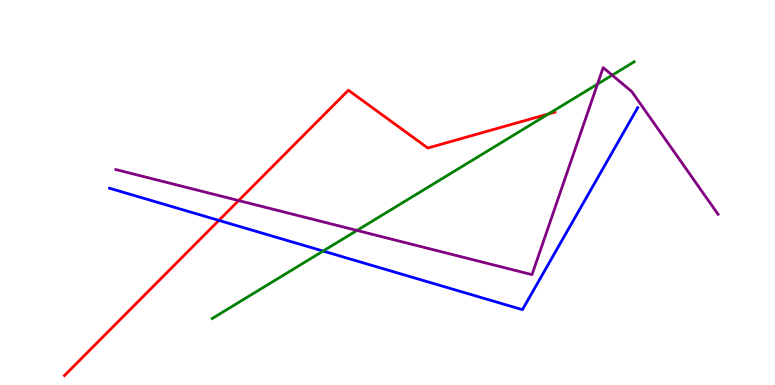[{'lines': ['blue', 'red'], 'intersections': [{'x': 2.82, 'y': 4.28}]}, {'lines': ['green', 'red'], 'intersections': [{'x': 7.08, 'y': 7.04}]}, {'lines': ['purple', 'red'], 'intersections': [{'x': 3.08, 'y': 4.79}]}, {'lines': ['blue', 'green'], 'intersections': [{'x': 4.17, 'y': 3.48}]}, {'lines': ['blue', 'purple'], 'intersections': []}, {'lines': ['green', 'purple'], 'intersections': [{'x': 4.61, 'y': 4.01}, {'x': 7.71, 'y': 7.81}, {'x': 7.9, 'y': 8.05}]}]